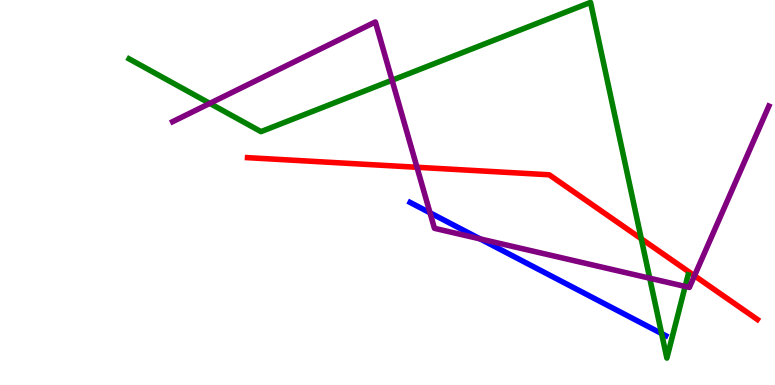[{'lines': ['blue', 'red'], 'intersections': []}, {'lines': ['green', 'red'], 'intersections': [{'x': 8.27, 'y': 3.8}]}, {'lines': ['purple', 'red'], 'intersections': [{'x': 5.38, 'y': 5.66}, {'x': 8.96, 'y': 2.84}]}, {'lines': ['blue', 'green'], 'intersections': [{'x': 8.54, 'y': 1.34}]}, {'lines': ['blue', 'purple'], 'intersections': [{'x': 5.55, 'y': 4.47}, {'x': 6.19, 'y': 3.8}]}, {'lines': ['green', 'purple'], 'intersections': [{'x': 2.71, 'y': 7.31}, {'x': 5.06, 'y': 7.92}, {'x': 8.38, 'y': 2.77}, {'x': 8.84, 'y': 2.56}]}]